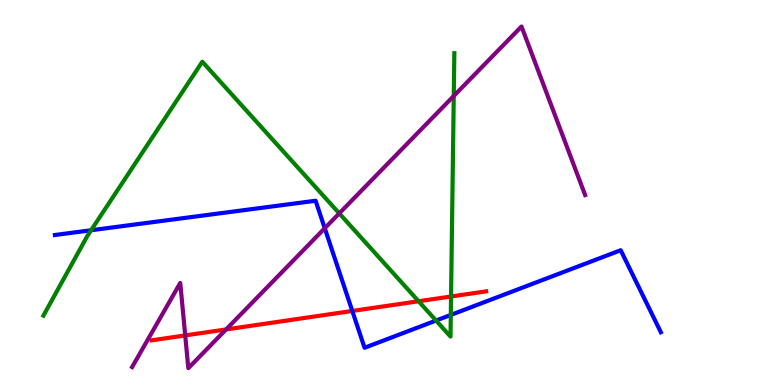[{'lines': ['blue', 'red'], 'intersections': [{'x': 4.55, 'y': 1.92}]}, {'lines': ['green', 'red'], 'intersections': [{'x': 5.4, 'y': 2.18}, {'x': 5.82, 'y': 2.3}]}, {'lines': ['purple', 'red'], 'intersections': [{'x': 2.39, 'y': 1.29}, {'x': 2.92, 'y': 1.44}]}, {'lines': ['blue', 'green'], 'intersections': [{'x': 1.18, 'y': 4.02}, {'x': 5.63, 'y': 1.67}, {'x': 5.82, 'y': 1.82}]}, {'lines': ['blue', 'purple'], 'intersections': [{'x': 4.19, 'y': 4.07}]}, {'lines': ['green', 'purple'], 'intersections': [{'x': 4.38, 'y': 4.46}, {'x': 5.85, 'y': 7.51}]}]